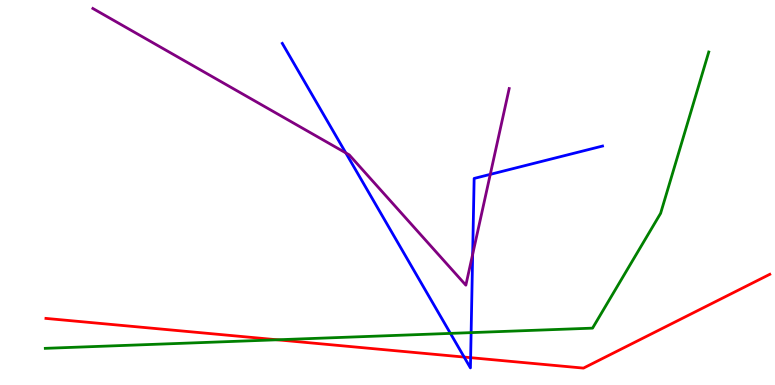[{'lines': ['blue', 'red'], 'intersections': [{'x': 5.99, 'y': 0.725}, {'x': 6.07, 'y': 0.71}]}, {'lines': ['green', 'red'], 'intersections': [{'x': 3.58, 'y': 1.17}]}, {'lines': ['purple', 'red'], 'intersections': []}, {'lines': ['blue', 'green'], 'intersections': [{'x': 5.81, 'y': 1.34}, {'x': 6.08, 'y': 1.36}]}, {'lines': ['blue', 'purple'], 'intersections': [{'x': 4.46, 'y': 6.03}, {'x': 6.1, 'y': 3.39}, {'x': 6.33, 'y': 5.47}]}, {'lines': ['green', 'purple'], 'intersections': []}]